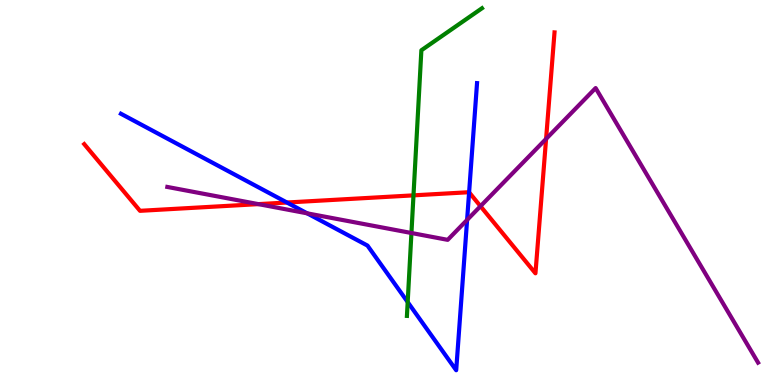[{'lines': ['blue', 'red'], 'intersections': [{'x': 3.7, 'y': 4.74}, {'x': 6.05, 'y': 5.0}]}, {'lines': ['green', 'red'], 'intersections': [{'x': 5.34, 'y': 4.93}]}, {'lines': ['purple', 'red'], 'intersections': [{'x': 3.33, 'y': 4.7}, {'x': 6.2, 'y': 4.64}, {'x': 7.05, 'y': 6.39}]}, {'lines': ['blue', 'green'], 'intersections': [{'x': 5.26, 'y': 2.15}]}, {'lines': ['blue', 'purple'], 'intersections': [{'x': 3.96, 'y': 4.46}, {'x': 6.03, 'y': 4.29}]}, {'lines': ['green', 'purple'], 'intersections': [{'x': 5.31, 'y': 3.95}]}]